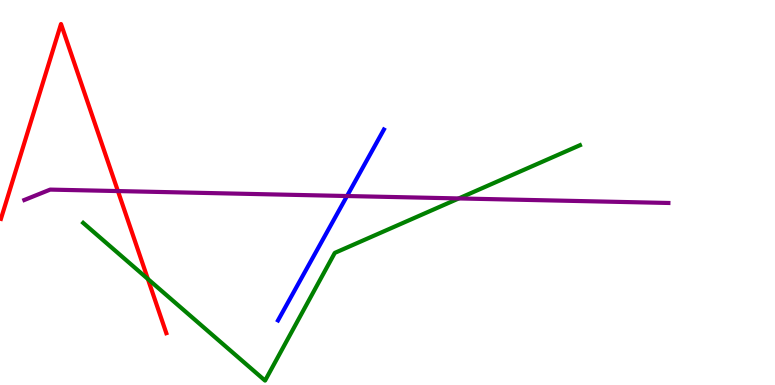[{'lines': ['blue', 'red'], 'intersections': []}, {'lines': ['green', 'red'], 'intersections': [{'x': 1.91, 'y': 2.75}]}, {'lines': ['purple', 'red'], 'intersections': [{'x': 1.52, 'y': 5.04}]}, {'lines': ['blue', 'green'], 'intersections': []}, {'lines': ['blue', 'purple'], 'intersections': [{'x': 4.48, 'y': 4.91}]}, {'lines': ['green', 'purple'], 'intersections': [{'x': 5.92, 'y': 4.85}]}]